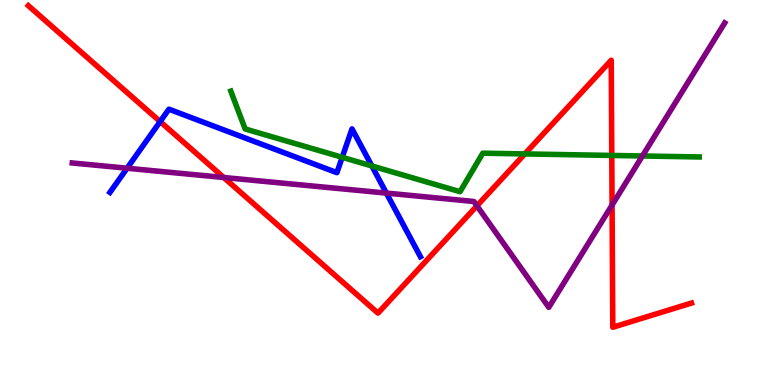[{'lines': ['blue', 'red'], 'intersections': [{'x': 2.07, 'y': 6.84}]}, {'lines': ['green', 'red'], 'intersections': [{'x': 6.77, 'y': 6.0}, {'x': 7.89, 'y': 5.96}]}, {'lines': ['purple', 'red'], 'intersections': [{'x': 2.89, 'y': 5.39}, {'x': 6.15, 'y': 4.65}, {'x': 7.9, 'y': 4.67}]}, {'lines': ['blue', 'green'], 'intersections': [{'x': 4.42, 'y': 5.91}, {'x': 4.8, 'y': 5.69}]}, {'lines': ['blue', 'purple'], 'intersections': [{'x': 1.64, 'y': 5.63}, {'x': 4.99, 'y': 4.98}]}, {'lines': ['green', 'purple'], 'intersections': [{'x': 8.29, 'y': 5.95}]}]